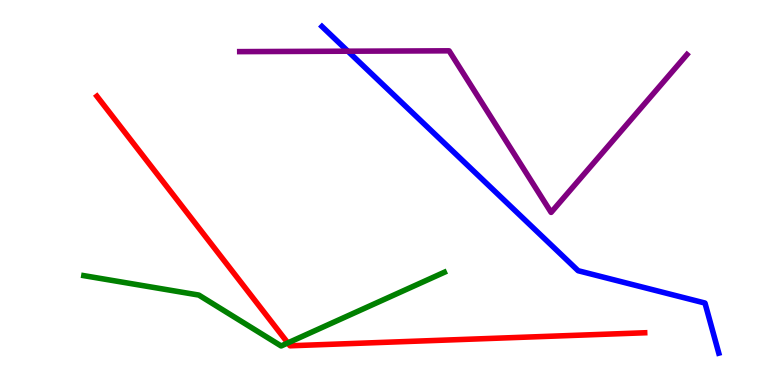[{'lines': ['blue', 'red'], 'intersections': []}, {'lines': ['green', 'red'], 'intersections': [{'x': 3.71, 'y': 1.09}]}, {'lines': ['purple', 'red'], 'intersections': []}, {'lines': ['blue', 'green'], 'intersections': []}, {'lines': ['blue', 'purple'], 'intersections': [{'x': 4.49, 'y': 8.67}]}, {'lines': ['green', 'purple'], 'intersections': []}]